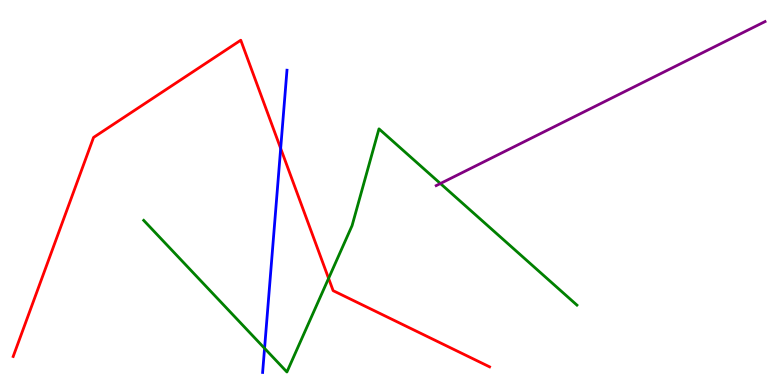[{'lines': ['blue', 'red'], 'intersections': [{'x': 3.62, 'y': 6.14}]}, {'lines': ['green', 'red'], 'intersections': [{'x': 4.24, 'y': 2.77}]}, {'lines': ['purple', 'red'], 'intersections': []}, {'lines': ['blue', 'green'], 'intersections': [{'x': 3.41, 'y': 0.953}]}, {'lines': ['blue', 'purple'], 'intersections': []}, {'lines': ['green', 'purple'], 'intersections': [{'x': 5.68, 'y': 5.23}]}]